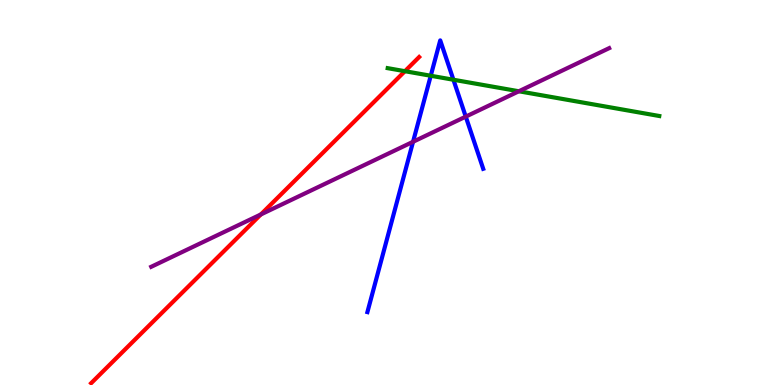[{'lines': ['blue', 'red'], 'intersections': []}, {'lines': ['green', 'red'], 'intersections': [{'x': 5.22, 'y': 8.15}]}, {'lines': ['purple', 'red'], 'intersections': [{'x': 3.37, 'y': 4.43}]}, {'lines': ['blue', 'green'], 'intersections': [{'x': 5.56, 'y': 8.03}, {'x': 5.85, 'y': 7.93}]}, {'lines': ['blue', 'purple'], 'intersections': [{'x': 5.33, 'y': 6.32}, {'x': 6.01, 'y': 6.97}]}, {'lines': ['green', 'purple'], 'intersections': [{'x': 6.7, 'y': 7.63}]}]